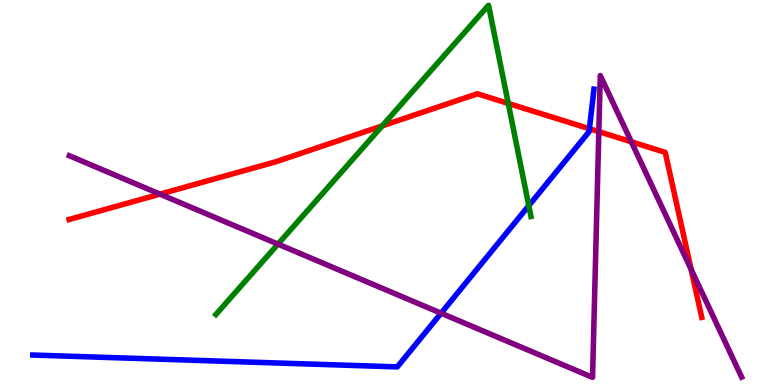[{'lines': ['blue', 'red'], 'intersections': [{'x': 7.61, 'y': 6.66}]}, {'lines': ['green', 'red'], 'intersections': [{'x': 4.93, 'y': 6.73}, {'x': 6.56, 'y': 7.31}]}, {'lines': ['purple', 'red'], 'intersections': [{'x': 2.06, 'y': 4.96}, {'x': 7.73, 'y': 6.58}, {'x': 8.15, 'y': 6.32}, {'x': 8.92, 'y': 3.0}]}, {'lines': ['blue', 'green'], 'intersections': [{'x': 6.82, 'y': 4.66}]}, {'lines': ['blue', 'purple'], 'intersections': [{'x': 5.69, 'y': 1.86}]}, {'lines': ['green', 'purple'], 'intersections': [{'x': 3.59, 'y': 3.66}]}]